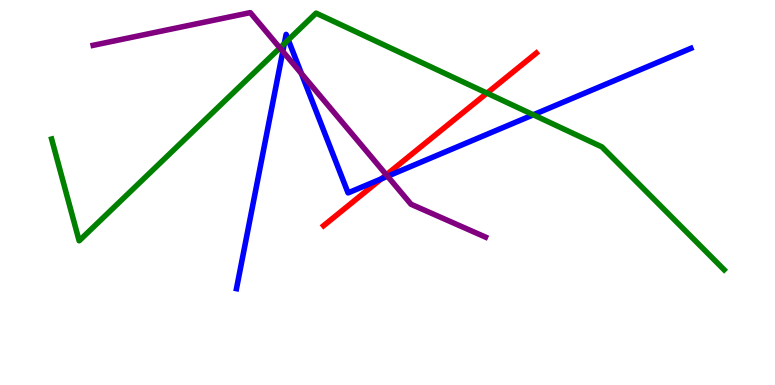[{'lines': ['blue', 'red'], 'intersections': [{'x': 4.92, 'y': 5.35}]}, {'lines': ['green', 'red'], 'intersections': [{'x': 6.28, 'y': 7.58}]}, {'lines': ['purple', 'red'], 'intersections': [{'x': 4.98, 'y': 5.46}]}, {'lines': ['blue', 'green'], 'intersections': [{'x': 3.67, 'y': 8.86}, {'x': 3.72, 'y': 8.96}, {'x': 6.88, 'y': 7.02}]}, {'lines': ['blue', 'purple'], 'intersections': [{'x': 3.65, 'y': 8.67}, {'x': 3.89, 'y': 8.09}, {'x': 5.0, 'y': 5.42}]}, {'lines': ['green', 'purple'], 'intersections': [{'x': 3.61, 'y': 8.75}]}]